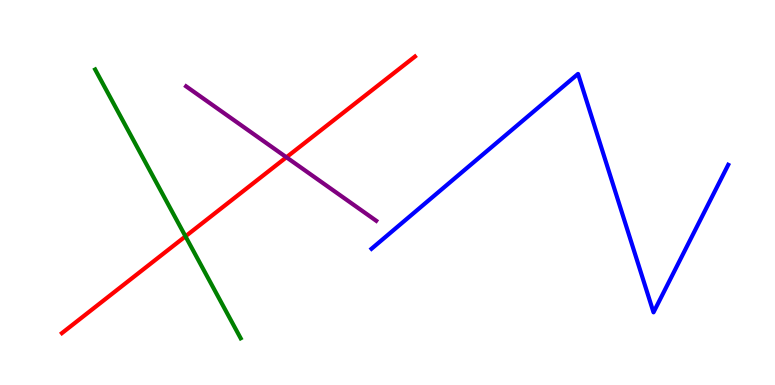[{'lines': ['blue', 'red'], 'intersections': []}, {'lines': ['green', 'red'], 'intersections': [{'x': 2.39, 'y': 3.86}]}, {'lines': ['purple', 'red'], 'intersections': [{'x': 3.7, 'y': 5.92}]}, {'lines': ['blue', 'green'], 'intersections': []}, {'lines': ['blue', 'purple'], 'intersections': []}, {'lines': ['green', 'purple'], 'intersections': []}]